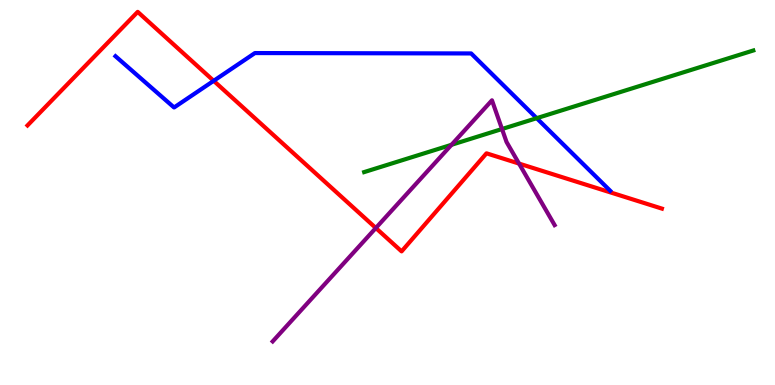[{'lines': ['blue', 'red'], 'intersections': [{'x': 2.76, 'y': 7.9}]}, {'lines': ['green', 'red'], 'intersections': []}, {'lines': ['purple', 'red'], 'intersections': [{'x': 4.85, 'y': 4.08}, {'x': 6.7, 'y': 5.75}]}, {'lines': ['blue', 'green'], 'intersections': [{'x': 6.93, 'y': 6.93}]}, {'lines': ['blue', 'purple'], 'intersections': []}, {'lines': ['green', 'purple'], 'intersections': [{'x': 5.83, 'y': 6.24}, {'x': 6.48, 'y': 6.65}]}]